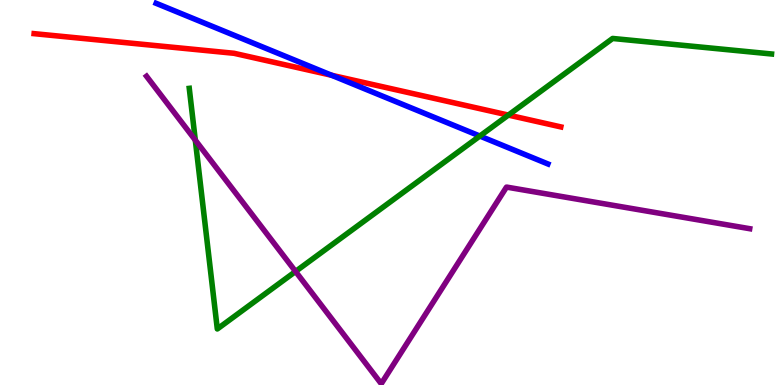[{'lines': ['blue', 'red'], 'intersections': [{'x': 4.28, 'y': 8.04}]}, {'lines': ['green', 'red'], 'intersections': [{'x': 6.56, 'y': 7.01}]}, {'lines': ['purple', 'red'], 'intersections': []}, {'lines': ['blue', 'green'], 'intersections': [{'x': 6.19, 'y': 6.47}]}, {'lines': ['blue', 'purple'], 'intersections': []}, {'lines': ['green', 'purple'], 'intersections': [{'x': 2.52, 'y': 6.36}, {'x': 3.81, 'y': 2.95}]}]